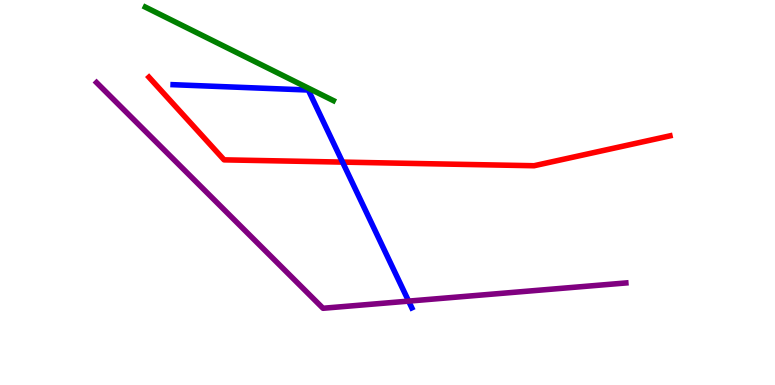[{'lines': ['blue', 'red'], 'intersections': [{'x': 4.42, 'y': 5.79}]}, {'lines': ['green', 'red'], 'intersections': []}, {'lines': ['purple', 'red'], 'intersections': []}, {'lines': ['blue', 'green'], 'intersections': []}, {'lines': ['blue', 'purple'], 'intersections': [{'x': 5.27, 'y': 2.18}]}, {'lines': ['green', 'purple'], 'intersections': []}]